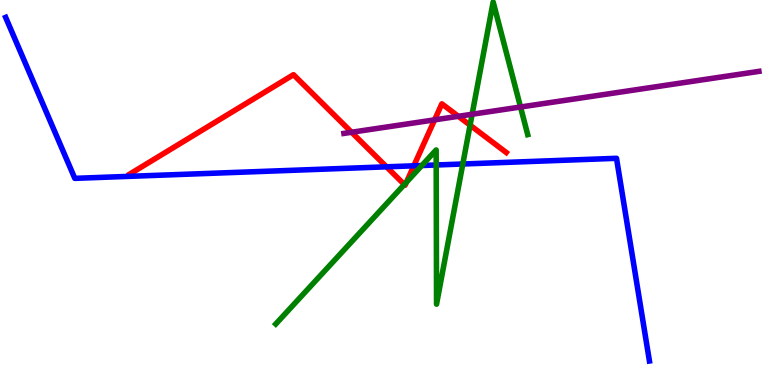[{'lines': ['blue', 'red'], 'intersections': [{'x': 4.99, 'y': 5.67}, {'x': 5.34, 'y': 5.69}]}, {'lines': ['green', 'red'], 'intersections': [{'x': 5.22, 'y': 5.21}, {'x': 5.24, 'y': 5.27}, {'x': 6.07, 'y': 6.75}]}, {'lines': ['purple', 'red'], 'intersections': [{'x': 4.54, 'y': 6.56}, {'x': 5.61, 'y': 6.89}, {'x': 5.91, 'y': 6.98}]}, {'lines': ['blue', 'green'], 'intersections': [{'x': 5.44, 'y': 5.7}, {'x': 5.63, 'y': 5.71}, {'x': 5.97, 'y': 5.74}]}, {'lines': ['blue', 'purple'], 'intersections': []}, {'lines': ['green', 'purple'], 'intersections': [{'x': 6.09, 'y': 7.03}, {'x': 6.72, 'y': 7.22}]}]